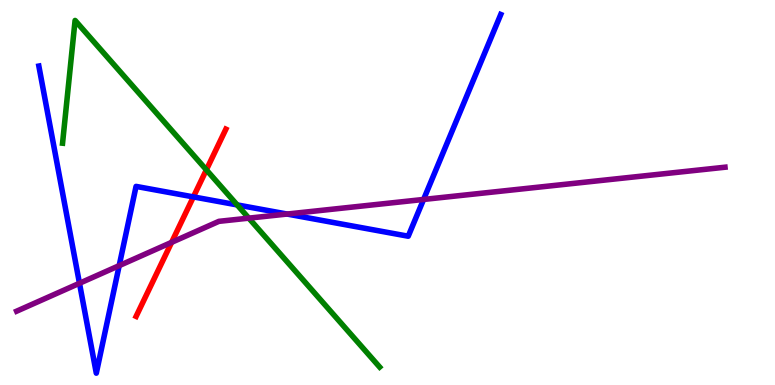[{'lines': ['blue', 'red'], 'intersections': [{'x': 2.5, 'y': 4.89}]}, {'lines': ['green', 'red'], 'intersections': [{'x': 2.66, 'y': 5.59}]}, {'lines': ['purple', 'red'], 'intersections': [{'x': 2.21, 'y': 3.71}]}, {'lines': ['blue', 'green'], 'intersections': [{'x': 3.06, 'y': 4.68}]}, {'lines': ['blue', 'purple'], 'intersections': [{'x': 1.03, 'y': 2.64}, {'x': 1.54, 'y': 3.1}, {'x': 3.7, 'y': 4.44}, {'x': 5.47, 'y': 4.82}]}, {'lines': ['green', 'purple'], 'intersections': [{'x': 3.21, 'y': 4.33}]}]